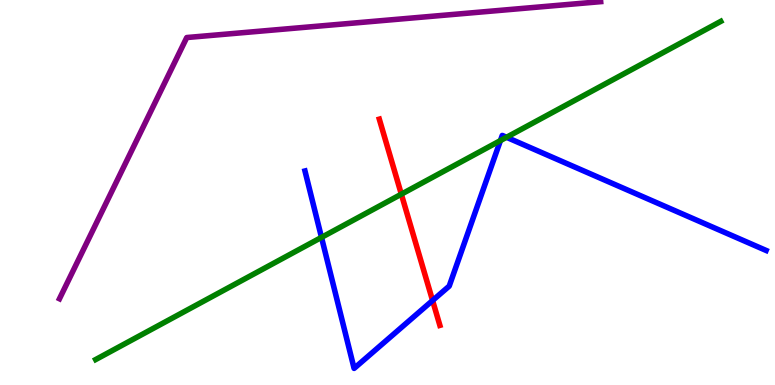[{'lines': ['blue', 'red'], 'intersections': [{'x': 5.58, 'y': 2.19}]}, {'lines': ['green', 'red'], 'intersections': [{'x': 5.18, 'y': 4.96}]}, {'lines': ['purple', 'red'], 'intersections': []}, {'lines': ['blue', 'green'], 'intersections': [{'x': 4.15, 'y': 3.83}, {'x': 6.46, 'y': 6.35}, {'x': 6.54, 'y': 6.43}]}, {'lines': ['blue', 'purple'], 'intersections': []}, {'lines': ['green', 'purple'], 'intersections': []}]